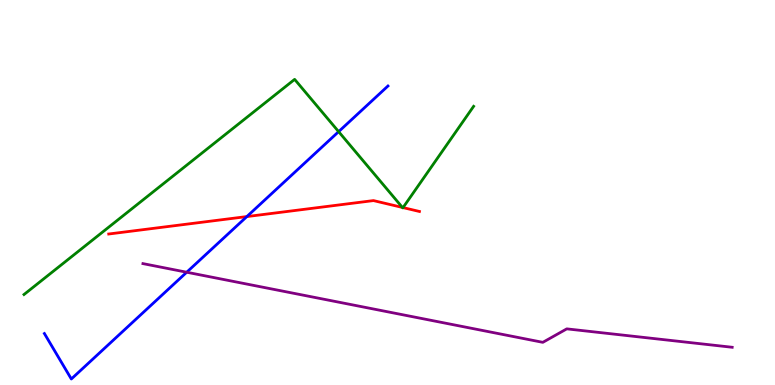[{'lines': ['blue', 'red'], 'intersections': [{'x': 3.19, 'y': 4.37}]}, {'lines': ['green', 'red'], 'intersections': [{'x': 5.19, 'y': 4.61}, {'x': 5.2, 'y': 4.61}]}, {'lines': ['purple', 'red'], 'intersections': []}, {'lines': ['blue', 'green'], 'intersections': [{'x': 4.37, 'y': 6.58}]}, {'lines': ['blue', 'purple'], 'intersections': [{'x': 2.41, 'y': 2.93}]}, {'lines': ['green', 'purple'], 'intersections': []}]